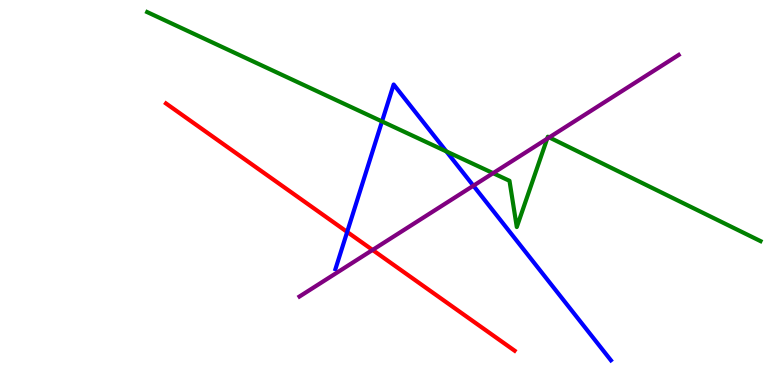[{'lines': ['blue', 'red'], 'intersections': [{'x': 4.48, 'y': 3.98}]}, {'lines': ['green', 'red'], 'intersections': []}, {'lines': ['purple', 'red'], 'intersections': [{'x': 4.81, 'y': 3.51}]}, {'lines': ['blue', 'green'], 'intersections': [{'x': 4.93, 'y': 6.85}, {'x': 5.76, 'y': 6.07}]}, {'lines': ['blue', 'purple'], 'intersections': [{'x': 6.11, 'y': 5.18}]}, {'lines': ['green', 'purple'], 'intersections': [{'x': 6.36, 'y': 5.5}, {'x': 7.06, 'y': 6.4}, {'x': 7.09, 'y': 6.43}]}]